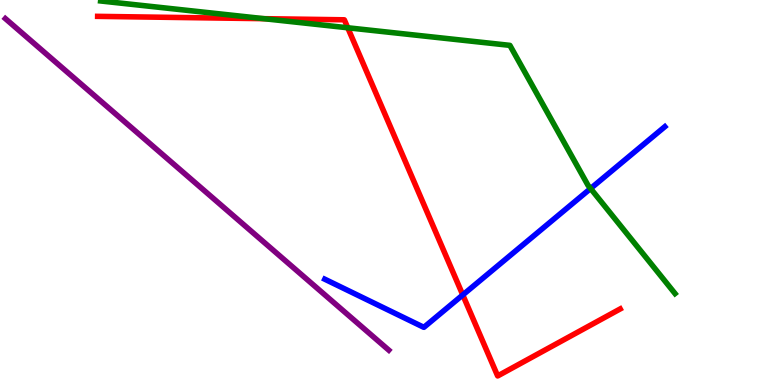[{'lines': ['blue', 'red'], 'intersections': [{'x': 5.97, 'y': 2.34}]}, {'lines': ['green', 'red'], 'intersections': [{'x': 3.4, 'y': 9.51}, {'x': 4.49, 'y': 9.28}]}, {'lines': ['purple', 'red'], 'intersections': []}, {'lines': ['blue', 'green'], 'intersections': [{'x': 7.62, 'y': 5.1}]}, {'lines': ['blue', 'purple'], 'intersections': []}, {'lines': ['green', 'purple'], 'intersections': []}]